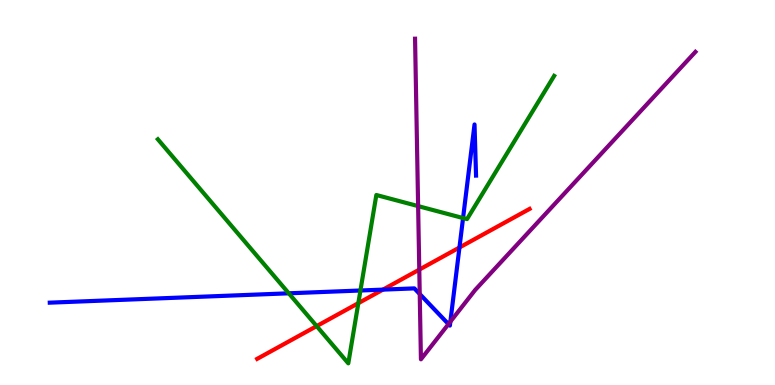[{'lines': ['blue', 'red'], 'intersections': [{'x': 4.94, 'y': 2.48}, {'x': 5.93, 'y': 3.57}]}, {'lines': ['green', 'red'], 'intersections': [{'x': 4.09, 'y': 1.53}, {'x': 4.62, 'y': 2.13}]}, {'lines': ['purple', 'red'], 'intersections': [{'x': 5.41, 'y': 3.0}]}, {'lines': ['blue', 'green'], 'intersections': [{'x': 3.73, 'y': 2.38}, {'x': 4.65, 'y': 2.45}, {'x': 5.97, 'y': 4.34}]}, {'lines': ['blue', 'purple'], 'intersections': [{'x': 5.42, 'y': 2.36}, {'x': 5.79, 'y': 1.58}, {'x': 5.81, 'y': 1.64}]}, {'lines': ['green', 'purple'], 'intersections': [{'x': 5.4, 'y': 4.65}]}]